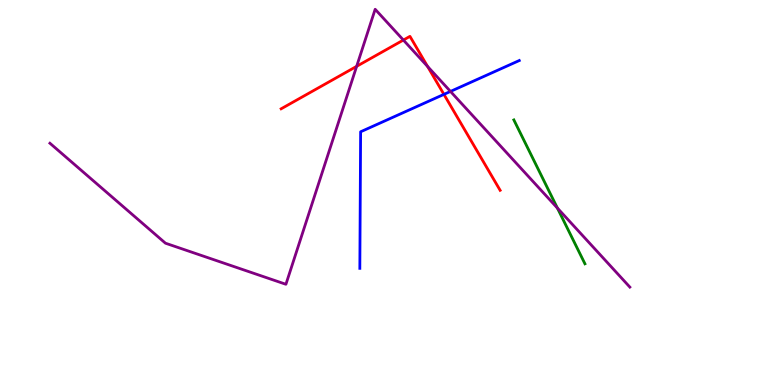[{'lines': ['blue', 'red'], 'intersections': [{'x': 5.73, 'y': 7.55}]}, {'lines': ['green', 'red'], 'intersections': []}, {'lines': ['purple', 'red'], 'intersections': [{'x': 4.6, 'y': 8.28}, {'x': 5.2, 'y': 8.96}, {'x': 5.52, 'y': 8.27}]}, {'lines': ['blue', 'green'], 'intersections': []}, {'lines': ['blue', 'purple'], 'intersections': [{'x': 5.81, 'y': 7.63}]}, {'lines': ['green', 'purple'], 'intersections': [{'x': 7.19, 'y': 4.6}]}]